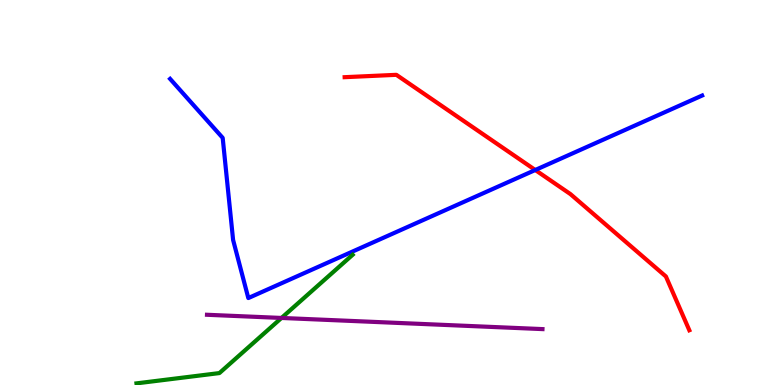[{'lines': ['blue', 'red'], 'intersections': [{'x': 6.91, 'y': 5.58}]}, {'lines': ['green', 'red'], 'intersections': []}, {'lines': ['purple', 'red'], 'intersections': []}, {'lines': ['blue', 'green'], 'intersections': []}, {'lines': ['blue', 'purple'], 'intersections': []}, {'lines': ['green', 'purple'], 'intersections': [{'x': 3.63, 'y': 1.74}]}]